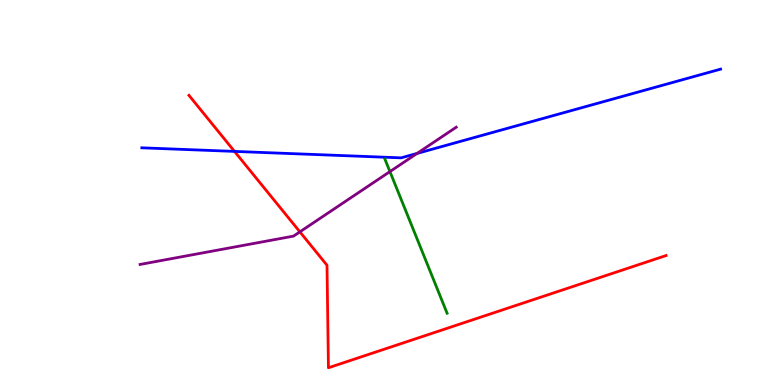[{'lines': ['blue', 'red'], 'intersections': [{'x': 3.03, 'y': 6.07}]}, {'lines': ['green', 'red'], 'intersections': []}, {'lines': ['purple', 'red'], 'intersections': [{'x': 3.87, 'y': 3.98}]}, {'lines': ['blue', 'green'], 'intersections': []}, {'lines': ['blue', 'purple'], 'intersections': [{'x': 5.38, 'y': 6.02}]}, {'lines': ['green', 'purple'], 'intersections': [{'x': 5.03, 'y': 5.54}]}]